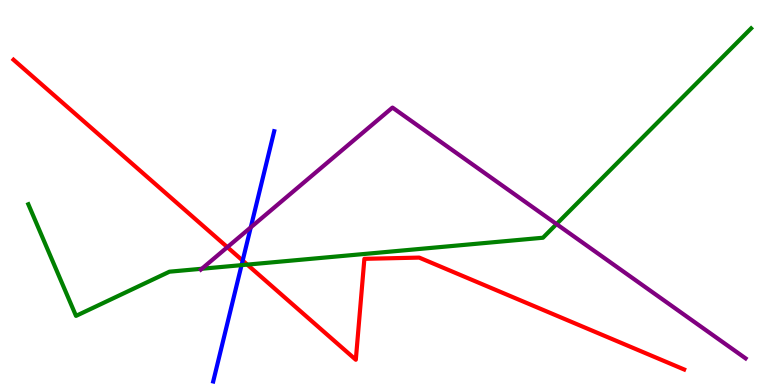[{'lines': ['blue', 'red'], 'intersections': [{'x': 3.13, 'y': 3.23}]}, {'lines': ['green', 'red'], 'intersections': [{'x': 3.19, 'y': 3.13}]}, {'lines': ['purple', 'red'], 'intersections': [{'x': 2.93, 'y': 3.58}]}, {'lines': ['blue', 'green'], 'intersections': [{'x': 3.12, 'y': 3.11}]}, {'lines': ['blue', 'purple'], 'intersections': [{'x': 3.24, 'y': 4.09}]}, {'lines': ['green', 'purple'], 'intersections': [{'x': 2.6, 'y': 3.02}, {'x': 7.18, 'y': 4.18}]}]